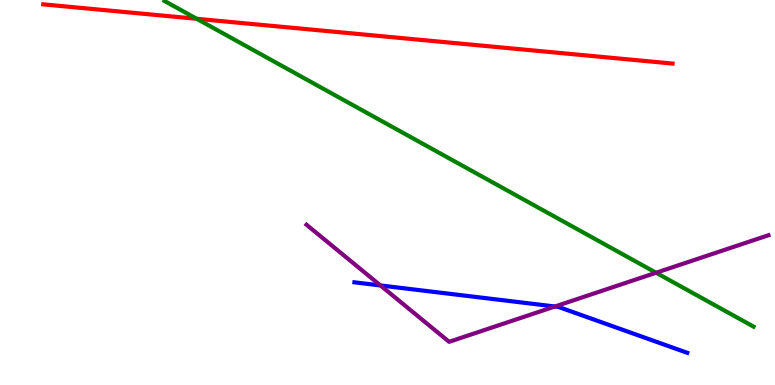[{'lines': ['blue', 'red'], 'intersections': []}, {'lines': ['green', 'red'], 'intersections': [{'x': 2.54, 'y': 9.51}]}, {'lines': ['purple', 'red'], 'intersections': []}, {'lines': ['blue', 'green'], 'intersections': []}, {'lines': ['blue', 'purple'], 'intersections': [{'x': 4.91, 'y': 2.59}, {'x': 7.16, 'y': 2.04}]}, {'lines': ['green', 'purple'], 'intersections': [{'x': 8.47, 'y': 2.92}]}]